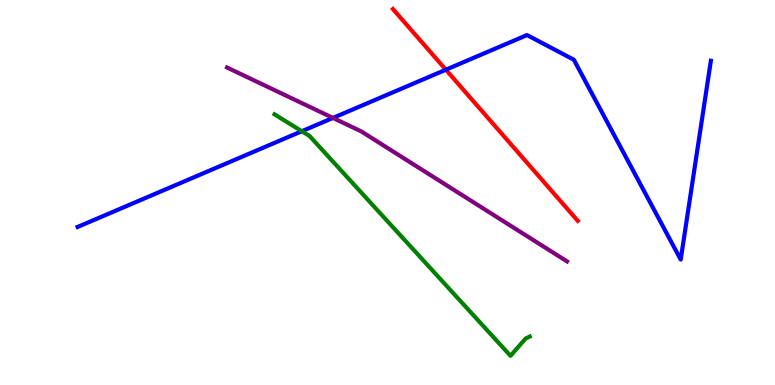[{'lines': ['blue', 'red'], 'intersections': [{'x': 5.75, 'y': 8.19}]}, {'lines': ['green', 'red'], 'intersections': []}, {'lines': ['purple', 'red'], 'intersections': []}, {'lines': ['blue', 'green'], 'intersections': [{'x': 3.89, 'y': 6.59}]}, {'lines': ['blue', 'purple'], 'intersections': [{'x': 4.3, 'y': 6.94}]}, {'lines': ['green', 'purple'], 'intersections': []}]